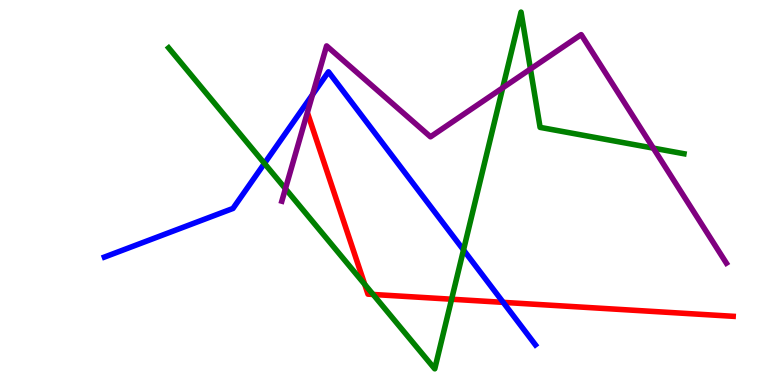[{'lines': ['blue', 'red'], 'intersections': [{'x': 6.49, 'y': 2.15}]}, {'lines': ['green', 'red'], 'intersections': [{'x': 4.71, 'y': 2.61}, {'x': 4.81, 'y': 2.35}, {'x': 5.83, 'y': 2.23}]}, {'lines': ['purple', 'red'], 'intersections': []}, {'lines': ['blue', 'green'], 'intersections': [{'x': 3.41, 'y': 5.76}, {'x': 5.98, 'y': 3.51}]}, {'lines': ['blue', 'purple'], 'intersections': [{'x': 4.03, 'y': 7.54}]}, {'lines': ['green', 'purple'], 'intersections': [{'x': 3.68, 'y': 5.1}, {'x': 6.49, 'y': 7.72}, {'x': 6.84, 'y': 8.21}, {'x': 8.43, 'y': 6.15}]}]